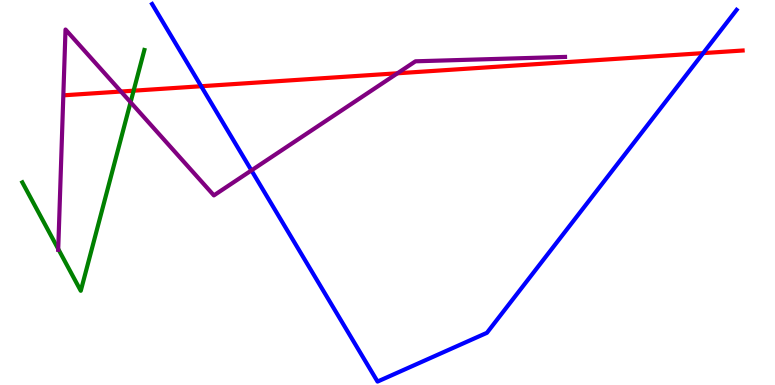[{'lines': ['blue', 'red'], 'intersections': [{'x': 2.6, 'y': 7.76}, {'x': 9.07, 'y': 8.62}]}, {'lines': ['green', 'red'], 'intersections': [{'x': 1.72, 'y': 7.64}]}, {'lines': ['purple', 'red'], 'intersections': [{'x': 1.56, 'y': 7.62}, {'x': 5.13, 'y': 8.1}]}, {'lines': ['blue', 'green'], 'intersections': []}, {'lines': ['blue', 'purple'], 'intersections': [{'x': 3.24, 'y': 5.57}]}, {'lines': ['green', 'purple'], 'intersections': [{'x': 0.751, 'y': 3.53}, {'x': 1.68, 'y': 7.34}]}]